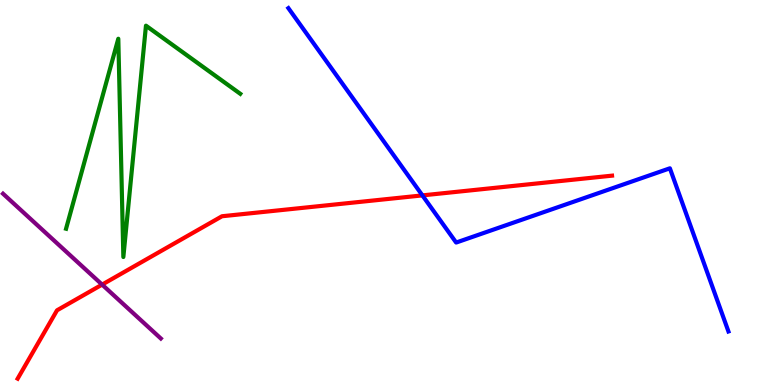[{'lines': ['blue', 'red'], 'intersections': [{'x': 5.45, 'y': 4.92}]}, {'lines': ['green', 'red'], 'intersections': []}, {'lines': ['purple', 'red'], 'intersections': [{'x': 1.32, 'y': 2.61}]}, {'lines': ['blue', 'green'], 'intersections': []}, {'lines': ['blue', 'purple'], 'intersections': []}, {'lines': ['green', 'purple'], 'intersections': []}]